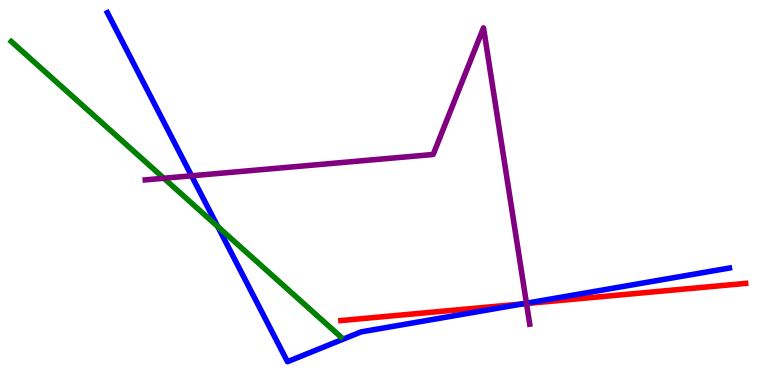[{'lines': ['blue', 'red'], 'intersections': [{'x': 6.74, 'y': 2.11}]}, {'lines': ['green', 'red'], 'intersections': []}, {'lines': ['purple', 'red'], 'intersections': [{'x': 6.79, 'y': 2.12}]}, {'lines': ['blue', 'green'], 'intersections': [{'x': 2.81, 'y': 4.11}]}, {'lines': ['blue', 'purple'], 'intersections': [{'x': 2.47, 'y': 5.43}, {'x': 6.79, 'y': 2.12}]}, {'lines': ['green', 'purple'], 'intersections': [{'x': 2.11, 'y': 5.37}]}]